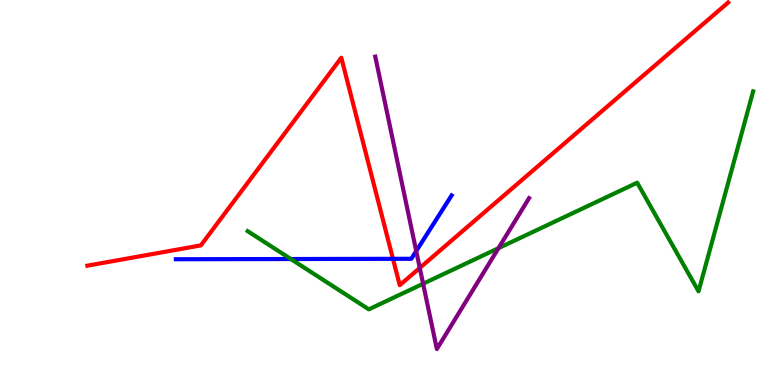[{'lines': ['blue', 'red'], 'intersections': [{'x': 5.07, 'y': 3.28}]}, {'lines': ['green', 'red'], 'intersections': []}, {'lines': ['purple', 'red'], 'intersections': [{'x': 5.42, 'y': 3.04}]}, {'lines': ['blue', 'green'], 'intersections': [{'x': 3.75, 'y': 3.27}]}, {'lines': ['blue', 'purple'], 'intersections': [{'x': 5.37, 'y': 3.48}]}, {'lines': ['green', 'purple'], 'intersections': [{'x': 5.46, 'y': 2.63}, {'x': 6.43, 'y': 3.55}]}]